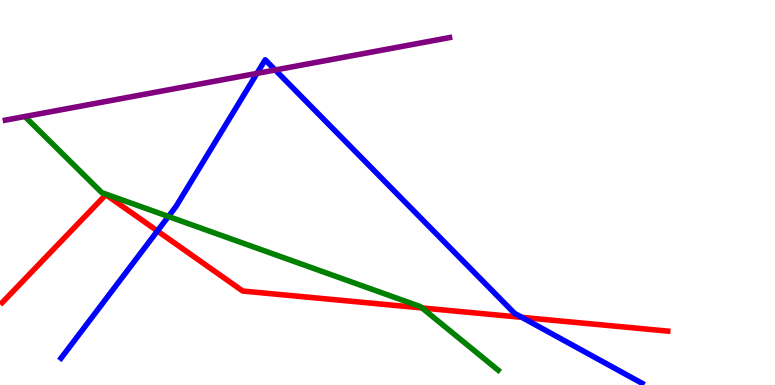[{'lines': ['blue', 'red'], 'intersections': [{'x': 2.03, 'y': 4.0}, {'x': 6.73, 'y': 1.76}]}, {'lines': ['green', 'red'], 'intersections': [{'x': 5.45, 'y': 2.0}]}, {'lines': ['purple', 'red'], 'intersections': []}, {'lines': ['blue', 'green'], 'intersections': [{'x': 2.17, 'y': 4.38}]}, {'lines': ['blue', 'purple'], 'intersections': [{'x': 3.32, 'y': 8.09}, {'x': 3.55, 'y': 8.18}]}, {'lines': ['green', 'purple'], 'intersections': []}]